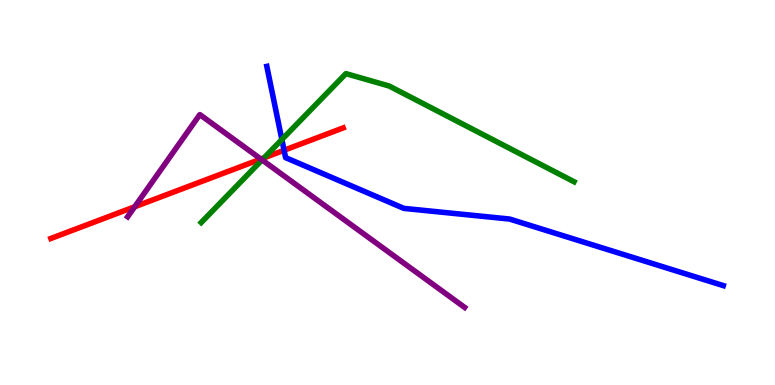[{'lines': ['blue', 'red'], 'intersections': [{'x': 3.67, 'y': 6.1}]}, {'lines': ['green', 'red'], 'intersections': [{'x': 3.41, 'y': 5.9}]}, {'lines': ['purple', 'red'], 'intersections': [{'x': 1.74, 'y': 4.63}, {'x': 3.37, 'y': 5.87}]}, {'lines': ['blue', 'green'], 'intersections': [{'x': 3.64, 'y': 6.38}]}, {'lines': ['blue', 'purple'], 'intersections': []}, {'lines': ['green', 'purple'], 'intersections': [{'x': 3.38, 'y': 5.85}]}]